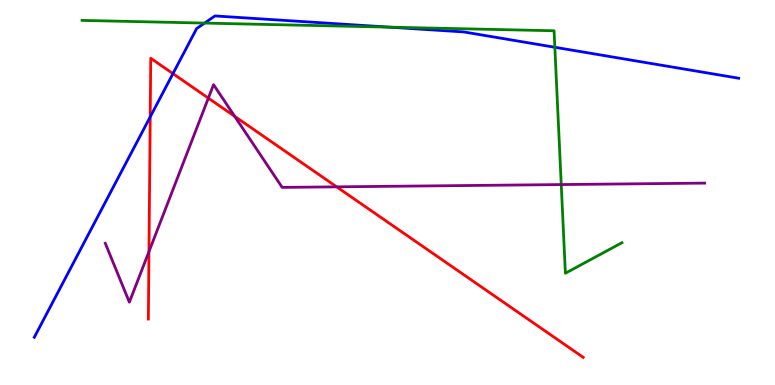[{'lines': ['blue', 'red'], 'intersections': [{'x': 1.94, 'y': 6.96}, {'x': 2.23, 'y': 8.09}]}, {'lines': ['green', 'red'], 'intersections': []}, {'lines': ['purple', 'red'], 'intersections': [{'x': 1.92, 'y': 3.47}, {'x': 2.69, 'y': 7.45}, {'x': 3.03, 'y': 6.98}, {'x': 4.34, 'y': 5.15}]}, {'lines': ['blue', 'green'], 'intersections': [{'x': 2.64, 'y': 9.4}, {'x': 5.02, 'y': 9.29}, {'x': 7.16, 'y': 8.77}]}, {'lines': ['blue', 'purple'], 'intersections': []}, {'lines': ['green', 'purple'], 'intersections': [{'x': 7.24, 'y': 5.21}]}]